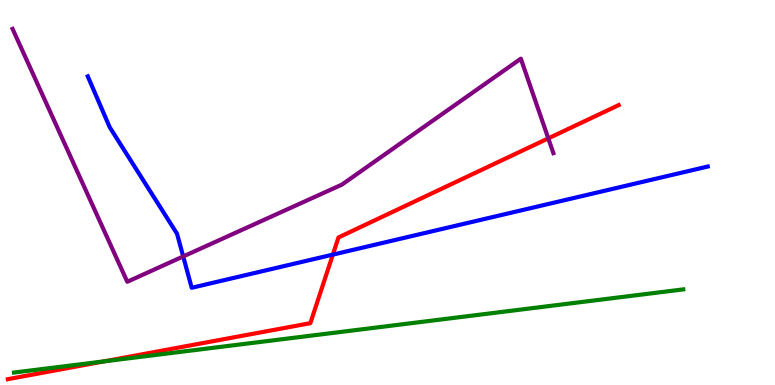[{'lines': ['blue', 'red'], 'intersections': [{'x': 4.29, 'y': 3.39}]}, {'lines': ['green', 'red'], 'intersections': [{'x': 1.34, 'y': 0.614}]}, {'lines': ['purple', 'red'], 'intersections': [{'x': 7.07, 'y': 6.41}]}, {'lines': ['blue', 'green'], 'intersections': []}, {'lines': ['blue', 'purple'], 'intersections': [{'x': 2.36, 'y': 3.34}]}, {'lines': ['green', 'purple'], 'intersections': []}]